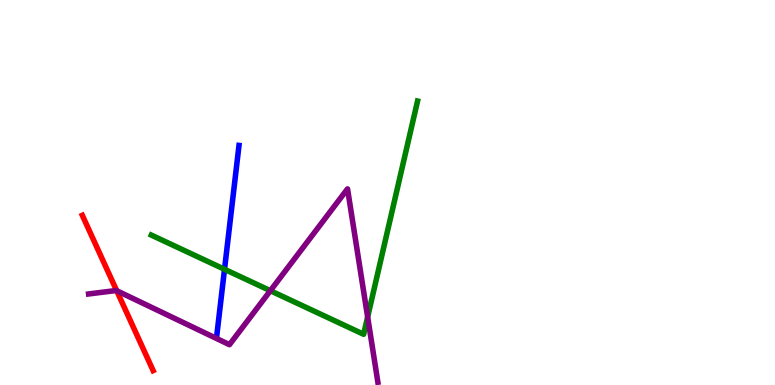[{'lines': ['blue', 'red'], 'intersections': []}, {'lines': ['green', 'red'], 'intersections': []}, {'lines': ['purple', 'red'], 'intersections': [{'x': 1.51, 'y': 2.45}]}, {'lines': ['blue', 'green'], 'intersections': [{'x': 2.9, 'y': 3.01}]}, {'lines': ['blue', 'purple'], 'intersections': []}, {'lines': ['green', 'purple'], 'intersections': [{'x': 3.49, 'y': 2.45}, {'x': 4.74, 'y': 1.77}]}]